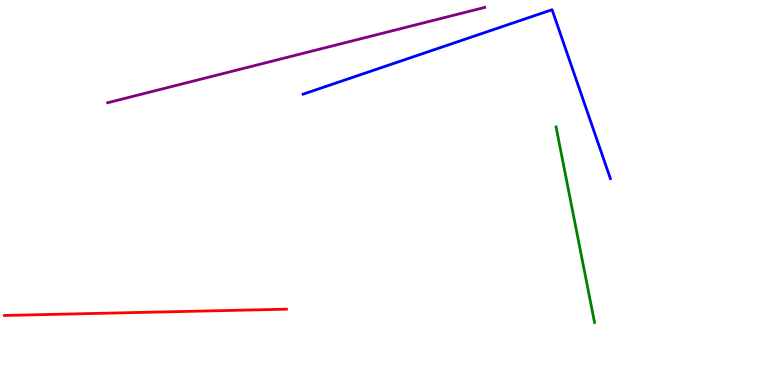[{'lines': ['blue', 'red'], 'intersections': []}, {'lines': ['green', 'red'], 'intersections': []}, {'lines': ['purple', 'red'], 'intersections': []}, {'lines': ['blue', 'green'], 'intersections': []}, {'lines': ['blue', 'purple'], 'intersections': []}, {'lines': ['green', 'purple'], 'intersections': []}]